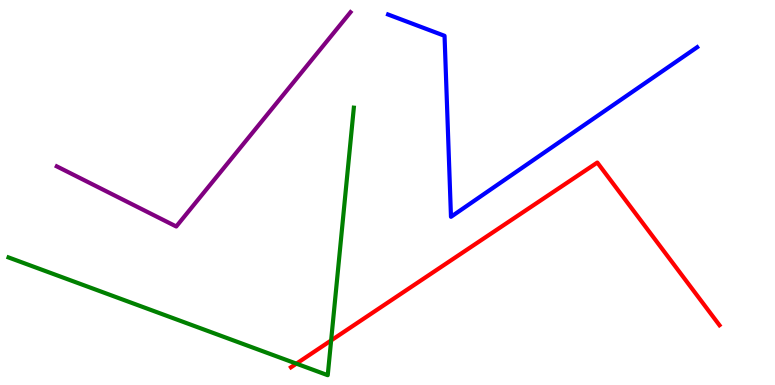[{'lines': ['blue', 'red'], 'intersections': []}, {'lines': ['green', 'red'], 'intersections': [{'x': 3.82, 'y': 0.555}, {'x': 4.27, 'y': 1.16}]}, {'lines': ['purple', 'red'], 'intersections': []}, {'lines': ['blue', 'green'], 'intersections': []}, {'lines': ['blue', 'purple'], 'intersections': []}, {'lines': ['green', 'purple'], 'intersections': []}]